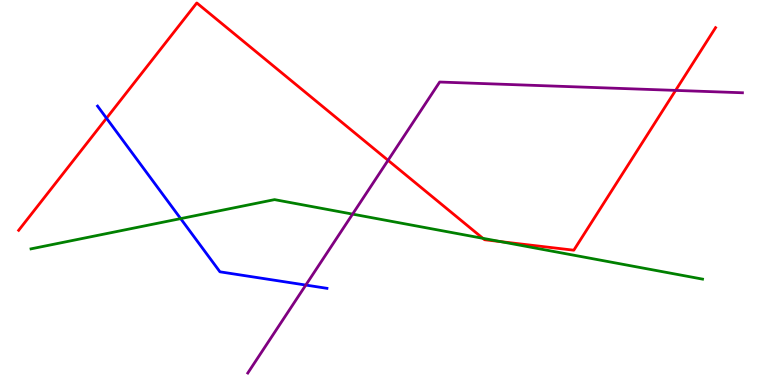[{'lines': ['blue', 'red'], 'intersections': [{'x': 1.37, 'y': 6.93}]}, {'lines': ['green', 'red'], 'intersections': [{'x': 6.23, 'y': 3.81}, {'x': 6.46, 'y': 3.72}]}, {'lines': ['purple', 'red'], 'intersections': [{'x': 5.01, 'y': 5.84}, {'x': 8.72, 'y': 7.65}]}, {'lines': ['blue', 'green'], 'intersections': [{'x': 2.33, 'y': 4.32}]}, {'lines': ['blue', 'purple'], 'intersections': [{'x': 3.95, 'y': 2.6}]}, {'lines': ['green', 'purple'], 'intersections': [{'x': 4.55, 'y': 4.44}]}]